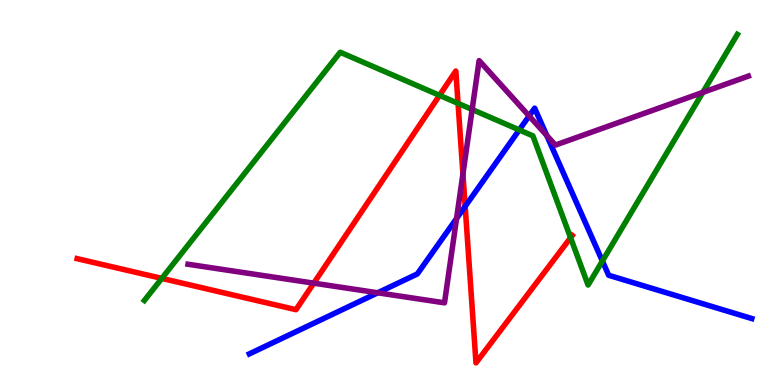[{'lines': ['blue', 'red'], 'intersections': [{'x': 6.0, 'y': 4.64}]}, {'lines': ['green', 'red'], 'intersections': [{'x': 2.09, 'y': 2.77}, {'x': 5.67, 'y': 7.52}, {'x': 5.91, 'y': 7.32}, {'x': 7.36, 'y': 3.83}]}, {'lines': ['purple', 'red'], 'intersections': [{'x': 4.05, 'y': 2.65}, {'x': 5.97, 'y': 5.48}]}, {'lines': ['blue', 'green'], 'intersections': [{'x': 6.7, 'y': 6.63}, {'x': 7.77, 'y': 3.22}]}, {'lines': ['blue', 'purple'], 'intersections': [{'x': 4.87, 'y': 2.4}, {'x': 5.89, 'y': 4.32}, {'x': 6.83, 'y': 6.99}, {'x': 7.05, 'y': 6.48}]}, {'lines': ['green', 'purple'], 'intersections': [{'x': 6.09, 'y': 7.16}, {'x': 9.07, 'y': 7.6}]}]